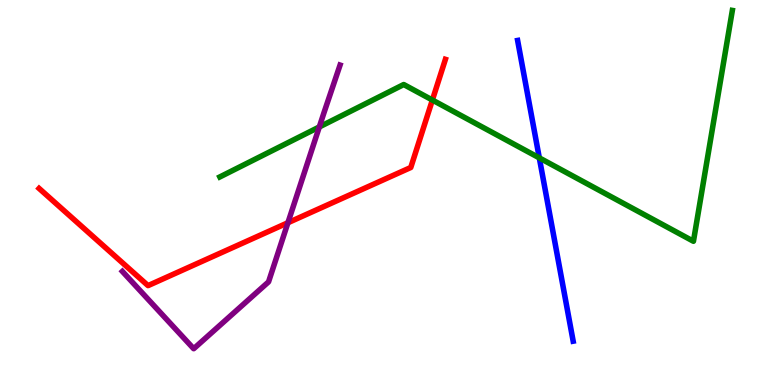[{'lines': ['blue', 'red'], 'intersections': []}, {'lines': ['green', 'red'], 'intersections': [{'x': 5.58, 'y': 7.4}]}, {'lines': ['purple', 'red'], 'intersections': [{'x': 3.72, 'y': 4.21}]}, {'lines': ['blue', 'green'], 'intersections': [{'x': 6.96, 'y': 5.9}]}, {'lines': ['blue', 'purple'], 'intersections': []}, {'lines': ['green', 'purple'], 'intersections': [{'x': 4.12, 'y': 6.7}]}]